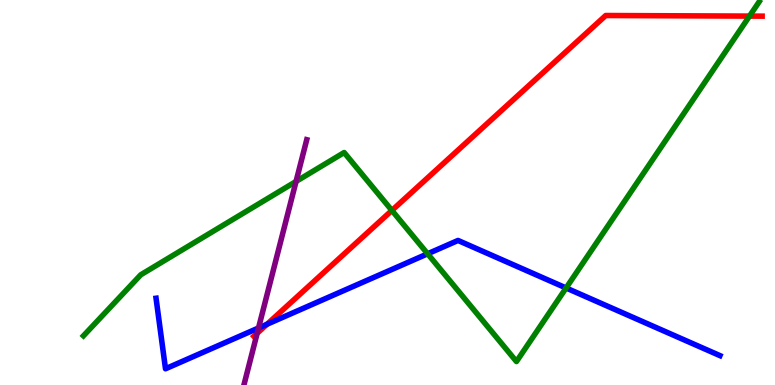[{'lines': ['blue', 'red'], 'intersections': [{'x': 3.45, 'y': 1.58}]}, {'lines': ['green', 'red'], 'intersections': [{'x': 5.06, 'y': 4.53}, {'x': 9.67, 'y': 9.58}]}, {'lines': ['purple', 'red'], 'intersections': [{'x': 3.32, 'y': 1.34}]}, {'lines': ['blue', 'green'], 'intersections': [{'x': 5.52, 'y': 3.41}, {'x': 7.3, 'y': 2.52}]}, {'lines': ['blue', 'purple'], 'intersections': [{'x': 3.34, 'y': 1.48}]}, {'lines': ['green', 'purple'], 'intersections': [{'x': 3.82, 'y': 5.29}]}]